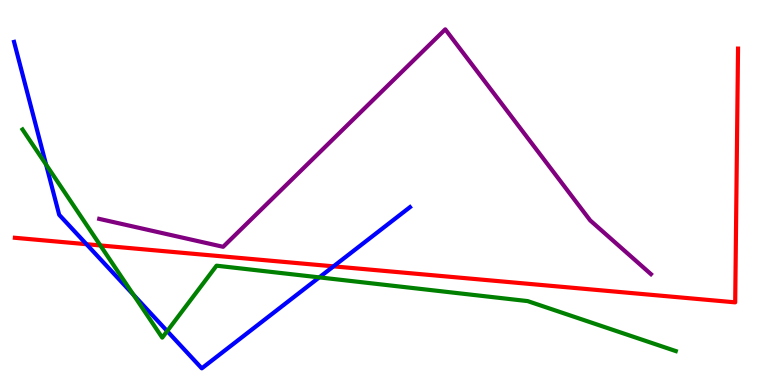[{'lines': ['blue', 'red'], 'intersections': [{'x': 1.12, 'y': 3.66}, {'x': 4.3, 'y': 3.08}]}, {'lines': ['green', 'red'], 'intersections': [{'x': 1.29, 'y': 3.62}]}, {'lines': ['purple', 'red'], 'intersections': []}, {'lines': ['blue', 'green'], 'intersections': [{'x': 0.595, 'y': 5.72}, {'x': 1.72, 'y': 2.34}, {'x': 2.16, 'y': 1.4}, {'x': 4.12, 'y': 2.8}]}, {'lines': ['blue', 'purple'], 'intersections': []}, {'lines': ['green', 'purple'], 'intersections': []}]